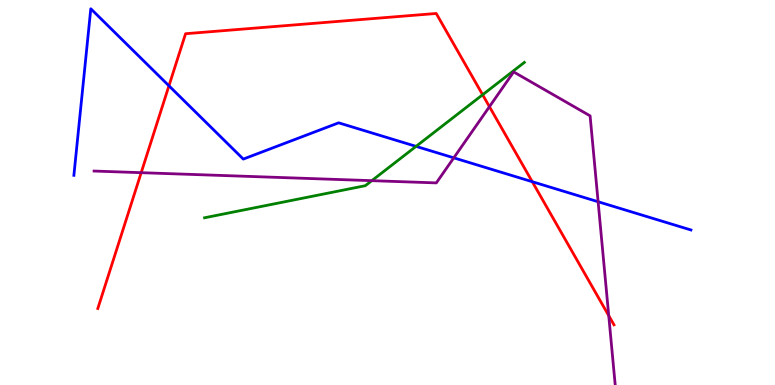[{'lines': ['blue', 'red'], 'intersections': [{'x': 2.18, 'y': 7.77}, {'x': 6.87, 'y': 5.28}]}, {'lines': ['green', 'red'], 'intersections': [{'x': 6.23, 'y': 7.54}]}, {'lines': ['purple', 'red'], 'intersections': [{'x': 1.82, 'y': 5.51}, {'x': 6.32, 'y': 7.23}, {'x': 7.85, 'y': 1.8}]}, {'lines': ['blue', 'green'], 'intersections': [{'x': 5.37, 'y': 6.2}]}, {'lines': ['blue', 'purple'], 'intersections': [{'x': 5.86, 'y': 5.9}, {'x': 7.72, 'y': 4.76}]}, {'lines': ['green', 'purple'], 'intersections': [{'x': 4.8, 'y': 5.31}]}]